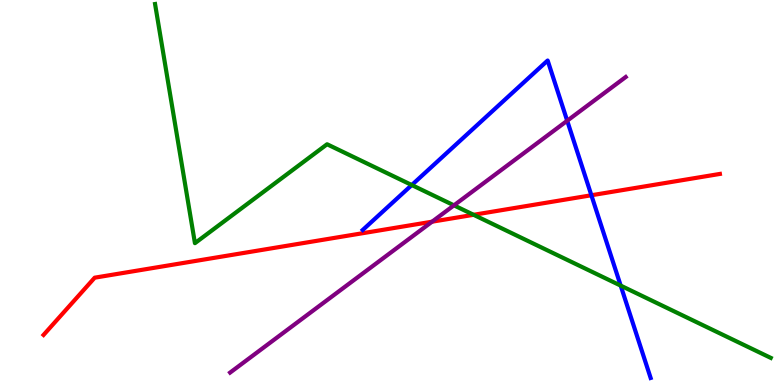[{'lines': ['blue', 'red'], 'intersections': [{'x': 7.63, 'y': 4.93}]}, {'lines': ['green', 'red'], 'intersections': [{'x': 6.11, 'y': 4.42}]}, {'lines': ['purple', 'red'], 'intersections': [{'x': 5.58, 'y': 4.24}]}, {'lines': ['blue', 'green'], 'intersections': [{'x': 5.31, 'y': 5.19}, {'x': 8.01, 'y': 2.58}]}, {'lines': ['blue', 'purple'], 'intersections': [{'x': 7.32, 'y': 6.86}]}, {'lines': ['green', 'purple'], 'intersections': [{'x': 5.86, 'y': 4.67}]}]